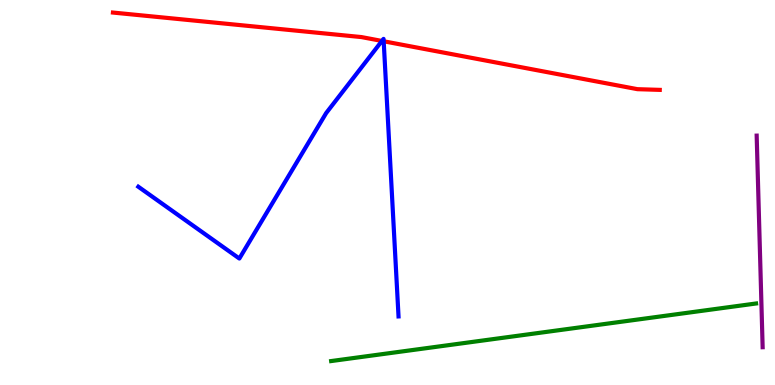[{'lines': ['blue', 'red'], 'intersections': [{'x': 4.93, 'y': 8.94}, {'x': 4.95, 'y': 8.93}]}, {'lines': ['green', 'red'], 'intersections': []}, {'lines': ['purple', 'red'], 'intersections': []}, {'lines': ['blue', 'green'], 'intersections': []}, {'lines': ['blue', 'purple'], 'intersections': []}, {'lines': ['green', 'purple'], 'intersections': []}]